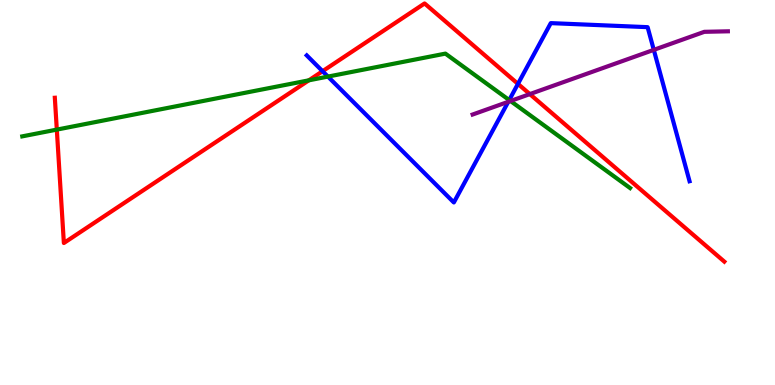[{'lines': ['blue', 'red'], 'intersections': [{'x': 4.16, 'y': 8.15}, {'x': 6.68, 'y': 7.82}]}, {'lines': ['green', 'red'], 'intersections': [{'x': 0.733, 'y': 6.63}, {'x': 3.98, 'y': 7.91}]}, {'lines': ['purple', 'red'], 'intersections': [{'x': 6.84, 'y': 7.56}]}, {'lines': ['blue', 'green'], 'intersections': [{'x': 4.23, 'y': 8.01}, {'x': 6.57, 'y': 7.4}]}, {'lines': ['blue', 'purple'], 'intersections': [{'x': 6.56, 'y': 7.36}, {'x': 8.44, 'y': 8.7}]}, {'lines': ['green', 'purple'], 'intersections': [{'x': 6.59, 'y': 7.38}]}]